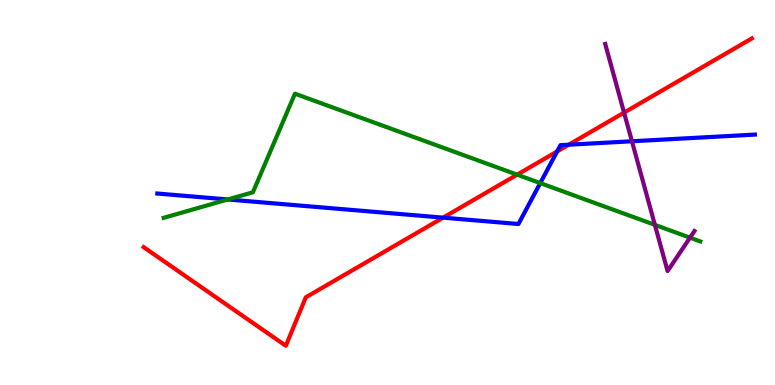[{'lines': ['blue', 'red'], 'intersections': [{'x': 5.72, 'y': 4.35}, {'x': 7.19, 'y': 6.07}, {'x': 7.34, 'y': 6.24}]}, {'lines': ['green', 'red'], 'intersections': [{'x': 6.67, 'y': 5.46}]}, {'lines': ['purple', 'red'], 'intersections': [{'x': 8.05, 'y': 7.08}]}, {'lines': ['blue', 'green'], 'intersections': [{'x': 2.94, 'y': 4.82}, {'x': 6.97, 'y': 5.24}]}, {'lines': ['blue', 'purple'], 'intersections': [{'x': 8.15, 'y': 6.33}]}, {'lines': ['green', 'purple'], 'intersections': [{'x': 8.45, 'y': 4.16}, {'x': 8.9, 'y': 3.83}]}]